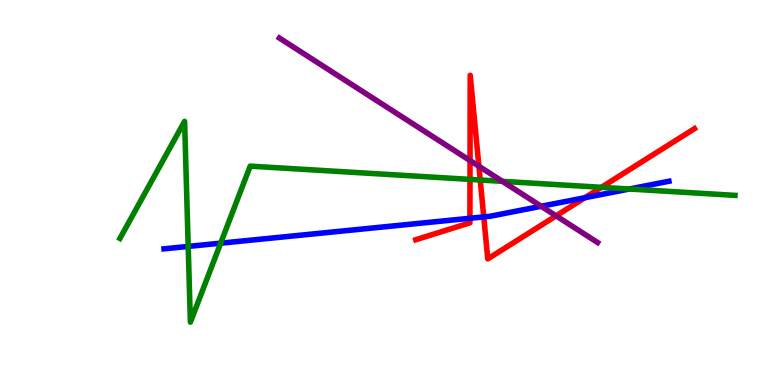[{'lines': ['blue', 'red'], 'intersections': [{'x': 6.06, 'y': 4.33}, {'x': 6.24, 'y': 4.37}, {'x': 7.55, 'y': 4.86}]}, {'lines': ['green', 'red'], 'intersections': [{'x': 6.06, 'y': 5.34}, {'x': 6.2, 'y': 5.32}, {'x': 7.76, 'y': 5.13}]}, {'lines': ['purple', 'red'], 'intersections': [{'x': 6.06, 'y': 5.83}, {'x': 6.18, 'y': 5.68}, {'x': 7.18, 'y': 4.39}]}, {'lines': ['blue', 'green'], 'intersections': [{'x': 2.43, 'y': 3.6}, {'x': 2.85, 'y': 3.68}, {'x': 8.12, 'y': 5.09}]}, {'lines': ['blue', 'purple'], 'intersections': [{'x': 6.98, 'y': 4.64}]}, {'lines': ['green', 'purple'], 'intersections': [{'x': 6.48, 'y': 5.29}]}]